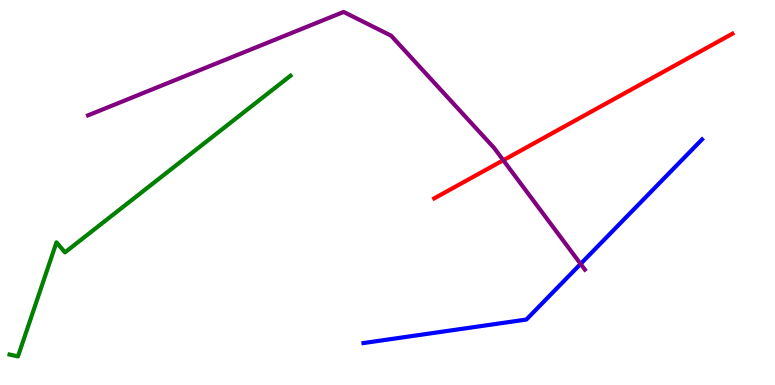[{'lines': ['blue', 'red'], 'intersections': []}, {'lines': ['green', 'red'], 'intersections': []}, {'lines': ['purple', 'red'], 'intersections': [{'x': 6.49, 'y': 5.84}]}, {'lines': ['blue', 'green'], 'intersections': []}, {'lines': ['blue', 'purple'], 'intersections': [{'x': 7.49, 'y': 3.14}]}, {'lines': ['green', 'purple'], 'intersections': []}]